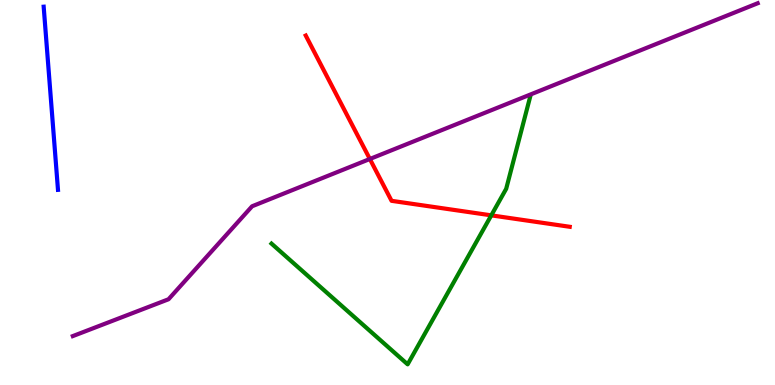[{'lines': ['blue', 'red'], 'intersections': []}, {'lines': ['green', 'red'], 'intersections': [{'x': 6.34, 'y': 4.41}]}, {'lines': ['purple', 'red'], 'intersections': [{'x': 4.77, 'y': 5.87}]}, {'lines': ['blue', 'green'], 'intersections': []}, {'lines': ['blue', 'purple'], 'intersections': []}, {'lines': ['green', 'purple'], 'intersections': []}]